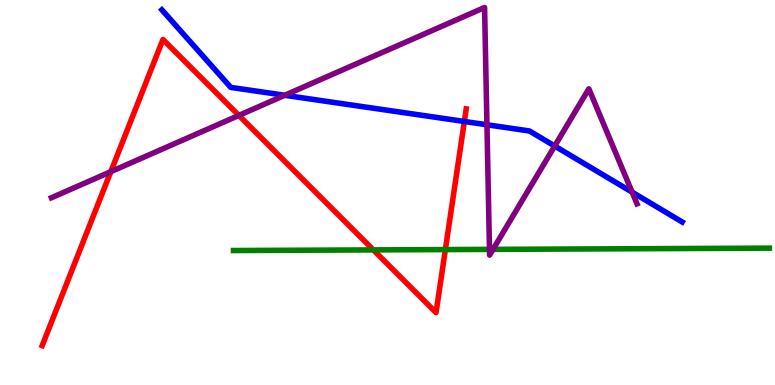[{'lines': ['blue', 'red'], 'intersections': [{'x': 5.99, 'y': 6.84}]}, {'lines': ['green', 'red'], 'intersections': [{'x': 4.82, 'y': 3.51}, {'x': 5.75, 'y': 3.52}]}, {'lines': ['purple', 'red'], 'intersections': [{'x': 1.43, 'y': 5.54}, {'x': 3.08, 'y': 7.0}]}, {'lines': ['blue', 'green'], 'intersections': []}, {'lines': ['blue', 'purple'], 'intersections': [{'x': 3.67, 'y': 7.53}, {'x': 6.28, 'y': 6.76}, {'x': 7.16, 'y': 6.21}, {'x': 8.16, 'y': 5.01}]}, {'lines': ['green', 'purple'], 'intersections': [{'x': 6.32, 'y': 3.52}, {'x': 6.36, 'y': 3.52}]}]